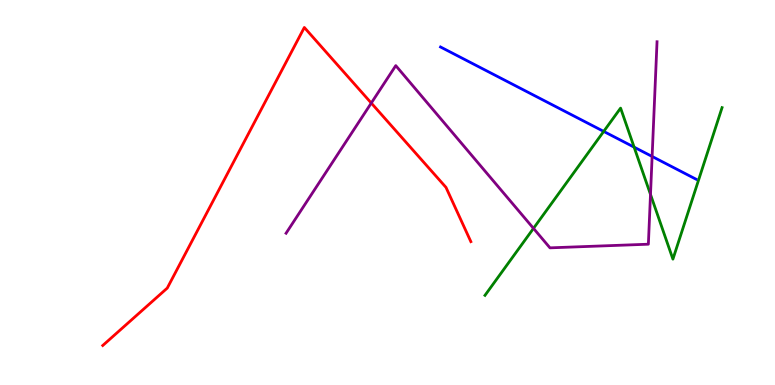[{'lines': ['blue', 'red'], 'intersections': []}, {'lines': ['green', 'red'], 'intersections': []}, {'lines': ['purple', 'red'], 'intersections': [{'x': 4.79, 'y': 7.32}]}, {'lines': ['blue', 'green'], 'intersections': [{'x': 7.79, 'y': 6.59}, {'x': 8.18, 'y': 6.18}]}, {'lines': ['blue', 'purple'], 'intersections': [{'x': 8.41, 'y': 5.94}]}, {'lines': ['green', 'purple'], 'intersections': [{'x': 6.88, 'y': 4.07}, {'x': 8.39, 'y': 4.95}]}]